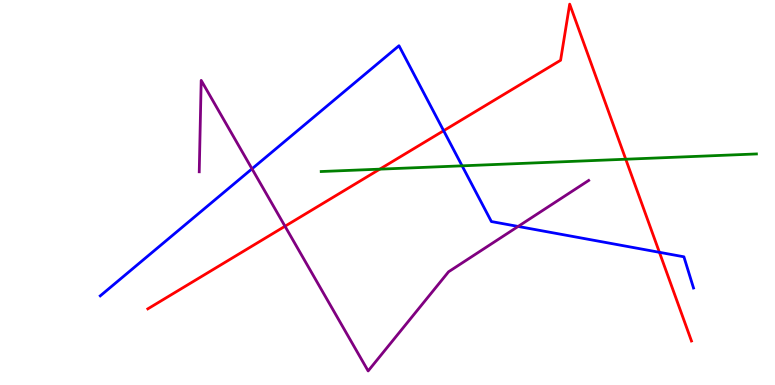[{'lines': ['blue', 'red'], 'intersections': [{'x': 5.72, 'y': 6.61}, {'x': 8.51, 'y': 3.45}]}, {'lines': ['green', 'red'], 'intersections': [{'x': 4.9, 'y': 5.61}, {'x': 8.07, 'y': 5.86}]}, {'lines': ['purple', 'red'], 'intersections': [{'x': 3.68, 'y': 4.12}]}, {'lines': ['blue', 'green'], 'intersections': [{'x': 5.96, 'y': 5.69}]}, {'lines': ['blue', 'purple'], 'intersections': [{'x': 3.25, 'y': 5.62}, {'x': 6.69, 'y': 4.12}]}, {'lines': ['green', 'purple'], 'intersections': []}]